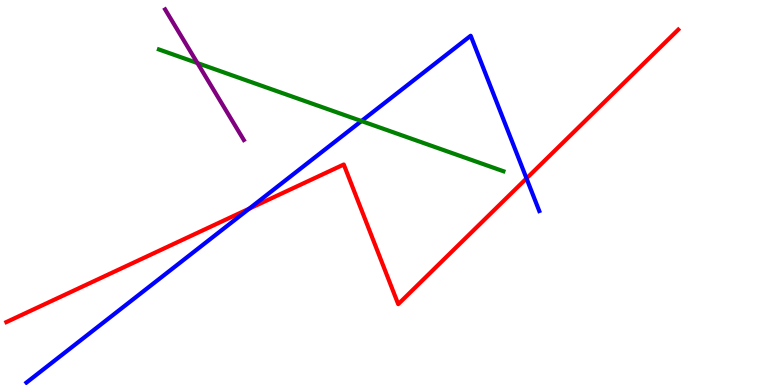[{'lines': ['blue', 'red'], 'intersections': [{'x': 3.22, 'y': 4.58}, {'x': 6.79, 'y': 5.37}]}, {'lines': ['green', 'red'], 'intersections': []}, {'lines': ['purple', 'red'], 'intersections': []}, {'lines': ['blue', 'green'], 'intersections': [{'x': 4.66, 'y': 6.86}]}, {'lines': ['blue', 'purple'], 'intersections': []}, {'lines': ['green', 'purple'], 'intersections': [{'x': 2.55, 'y': 8.36}]}]